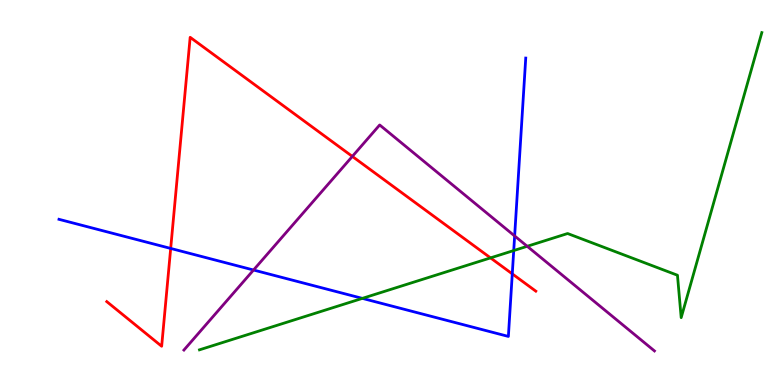[{'lines': ['blue', 'red'], 'intersections': [{'x': 2.2, 'y': 3.55}, {'x': 6.61, 'y': 2.89}]}, {'lines': ['green', 'red'], 'intersections': [{'x': 6.33, 'y': 3.3}]}, {'lines': ['purple', 'red'], 'intersections': [{'x': 4.55, 'y': 5.94}]}, {'lines': ['blue', 'green'], 'intersections': [{'x': 4.68, 'y': 2.25}, {'x': 6.63, 'y': 3.49}]}, {'lines': ['blue', 'purple'], 'intersections': [{'x': 3.27, 'y': 2.99}, {'x': 6.64, 'y': 3.87}]}, {'lines': ['green', 'purple'], 'intersections': [{'x': 6.8, 'y': 3.6}]}]